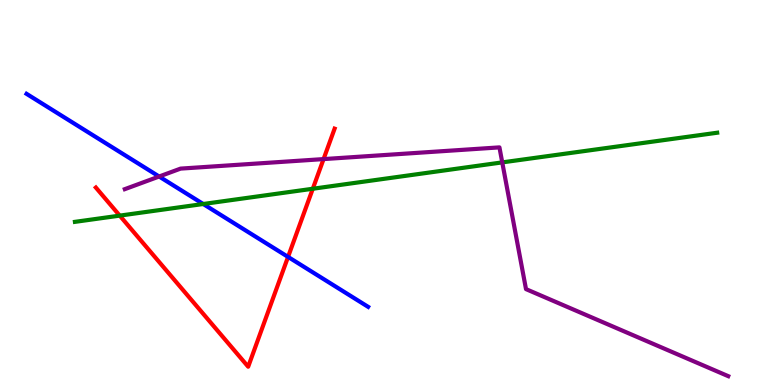[{'lines': ['blue', 'red'], 'intersections': [{'x': 3.72, 'y': 3.33}]}, {'lines': ['green', 'red'], 'intersections': [{'x': 1.54, 'y': 4.4}, {'x': 4.04, 'y': 5.1}]}, {'lines': ['purple', 'red'], 'intersections': [{'x': 4.18, 'y': 5.87}]}, {'lines': ['blue', 'green'], 'intersections': [{'x': 2.62, 'y': 4.7}]}, {'lines': ['blue', 'purple'], 'intersections': [{'x': 2.05, 'y': 5.42}]}, {'lines': ['green', 'purple'], 'intersections': [{'x': 6.48, 'y': 5.78}]}]